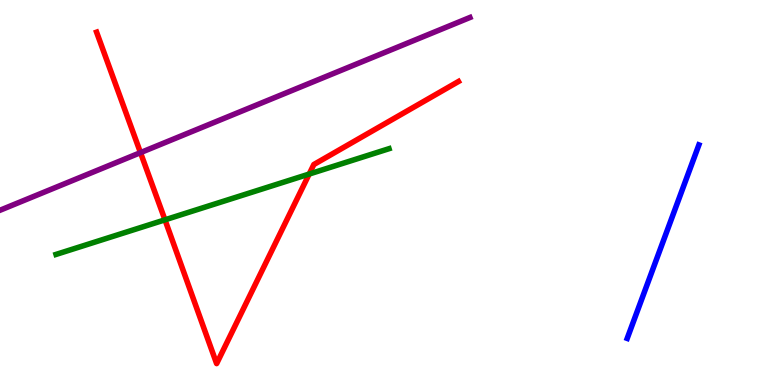[{'lines': ['blue', 'red'], 'intersections': []}, {'lines': ['green', 'red'], 'intersections': [{'x': 2.13, 'y': 4.29}, {'x': 3.99, 'y': 5.48}]}, {'lines': ['purple', 'red'], 'intersections': [{'x': 1.81, 'y': 6.04}]}, {'lines': ['blue', 'green'], 'intersections': []}, {'lines': ['blue', 'purple'], 'intersections': []}, {'lines': ['green', 'purple'], 'intersections': []}]